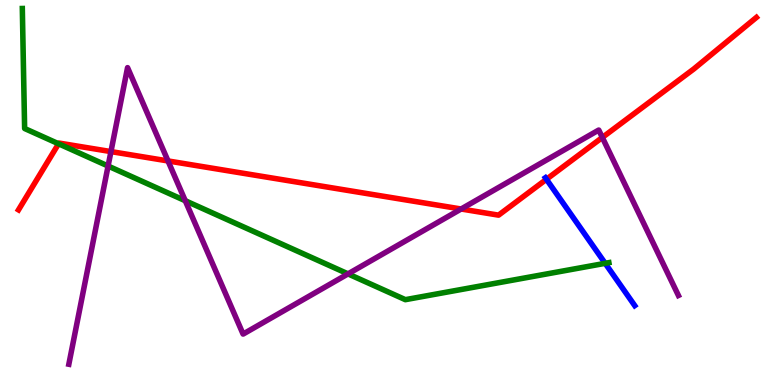[{'lines': ['blue', 'red'], 'intersections': [{'x': 7.05, 'y': 5.34}]}, {'lines': ['green', 'red'], 'intersections': [{'x': 0.756, 'y': 6.27}]}, {'lines': ['purple', 'red'], 'intersections': [{'x': 1.43, 'y': 6.06}, {'x': 2.17, 'y': 5.82}, {'x': 5.95, 'y': 4.57}, {'x': 7.77, 'y': 6.43}]}, {'lines': ['blue', 'green'], 'intersections': [{'x': 7.81, 'y': 3.16}]}, {'lines': ['blue', 'purple'], 'intersections': []}, {'lines': ['green', 'purple'], 'intersections': [{'x': 1.39, 'y': 5.69}, {'x': 2.39, 'y': 4.79}, {'x': 4.49, 'y': 2.89}]}]